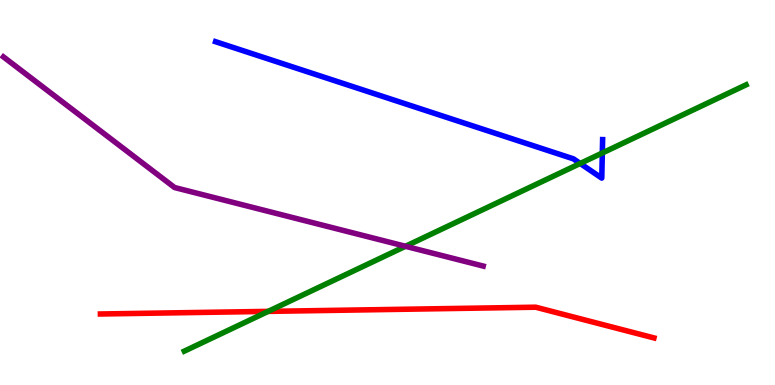[{'lines': ['blue', 'red'], 'intersections': []}, {'lines': ['green', 'red'], 'intersections': [{'x': 3.46, 'y': 1.91}]}, {'lines': ['purple', 'red'], 'intersections': []}, {'lines': ['blue', 'green'], 'intersections': [{'x': 7.49, 'y': 5.75}, {'x': 7.77, 'y': 6.03}]}, {'lines': ['blue', 'purple'], 'intersections': []}, {'lines': ['green', 'purple'], 'intersections': [{'x': 5.23, 'y': 3.6}]}]